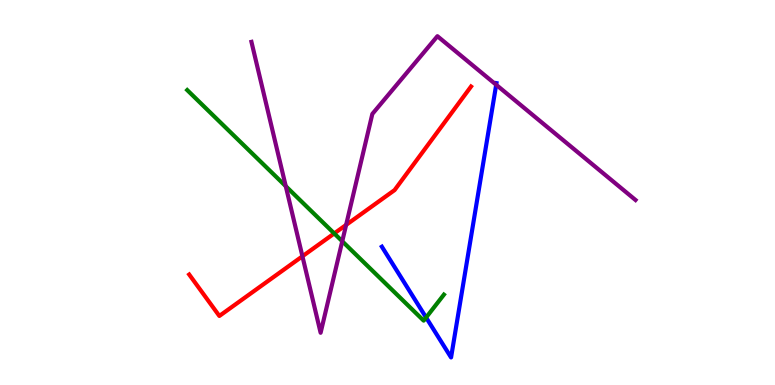[{'lines': ['blue', 'red'], 'intersections': []}, {'lines': ['green', 'red'], 'intersections': [{'x': 4.31, 'y': 3.94}]}, {'lines': ['purple', 'red'], 'intersections': [{'x': 3.9, 'y': 3.34}, {'x': 4.47, 'y': 4.16}]}, {'lines': ['blue', 'green'], 'intersections': [{'x': 5.5, 'y': 1.75}]}, {'lines': ['blue', 'purple'], 'intersections': [{'x': 6.4, 'y': 7.8}]}, {'lines': ['green', 'purple'], 'intersections': [{'x': 3.69, 'y': 5.16}, {'x': 4.42, 'y': 3.73}]}]